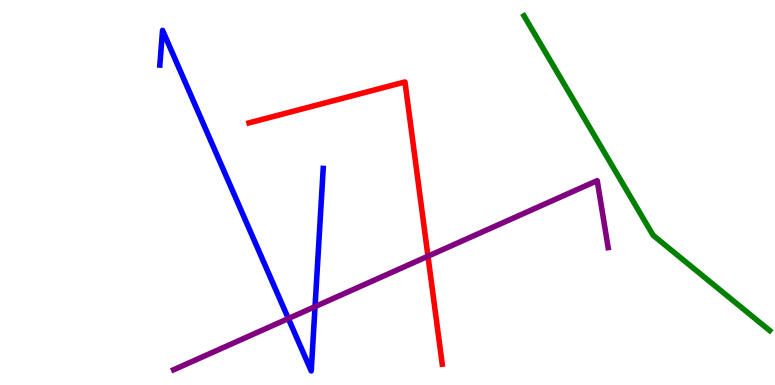[{'lines': ['blue', 'red'], 'intersections': []}, {'lines': ['green', 'red'], 'intersections': []}, {'lines': ['purple', 'red'], 'intersections': [{'x': 5.52, 'y': 3.35}]}, {'lines': ['blue', 'green'], 'intersections': []}, {'lines': ['blue', 'purple'], 'intersections': [{'x': 3.72, 'y': 1.73}, {'x': 4.07, 'y': 2.04}]}, {'lines': ['green', 'purple'], 'intersections': []}]